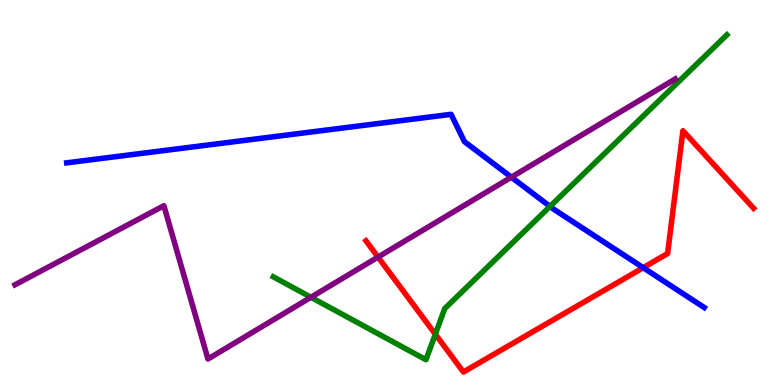[{'lines': ['blue', 'red'], 'intersections': [{'x': 8.3, 'y': 3.05}]}, {'lines': ['green', 'red'], 'intersections': [{'x': 5.62, 'y': 1.32}]}, {'lines': ['purple', 'red'], 'intersections': [{'x': 4.88, 'y': 3.32}]}, {'lines': ['blue', 'green'], 'intersections': [{'x': 7.1, 'y': 4.64}]}, {'lines': ['blue', 'purple'], 'intersections': [{'x': 6.6, 'y': 5.4}]}, {'lines': ['green', 'purple'], 'intersections': [{'x': 4.01, 'y': 2.28}]}]